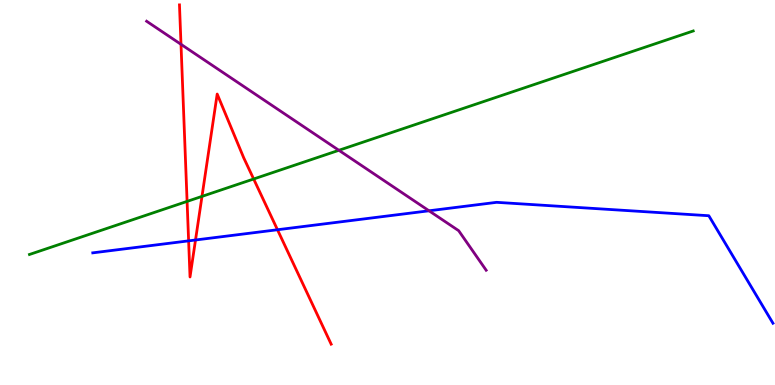[{'lines': ['blue', 'red'], 'intersections': [{'x': 2.43, 'y': 3.74}, {'x': 2.52, 'y': 3.77}, {'x': 3.58, 'y': 4.03}]}, {'lines': ['green', 'red'], 'intersections': [{'x': 2.41, 'y': 4.77}, {'x': 2.61, 'y': 4.9}, {'x': 3.27, 'y': 5.35}]}, {'lines': ['purple', 'red'], 'intersections': [{'x': 2.34, 'y': 8.85}]}, {'lines': ['blue', 'green'], 'intersections': []}, {'lines': ['blue', 'purple'], 'intersections': [{'x': 5.54, 'y': 4.53}]}, {'lines': ['green', 'purple'], 'intersections': [{'x': 4.37, 'y': 6.1}]}]